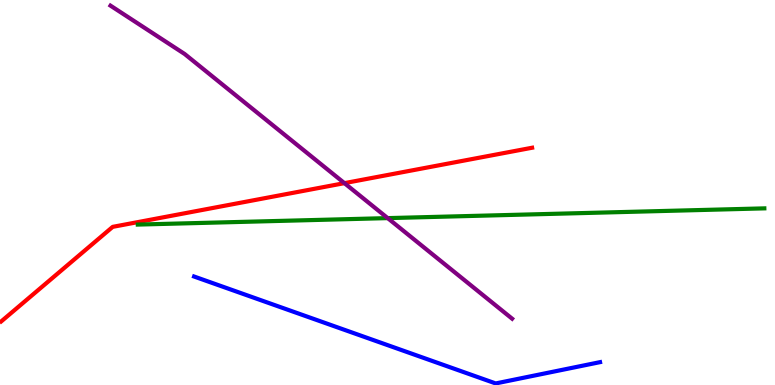[{'lines': ['blue', 'red'], 'intersections': []}, {'lines': ['green', 'red'], 'intersections': []}, {'lines': ['purple', 'red'], 'intersections': [{'x': 4.44, 'y': 5.24}]}, {'lines': ['blue', 'green'], 'intersections': []}, {'lines': ['blue', 'purple'], 'intersections': []}, {'lines': ['green', 'purple'], 'intersections': [{'x': 5.0, 'y': 4.33}]}]